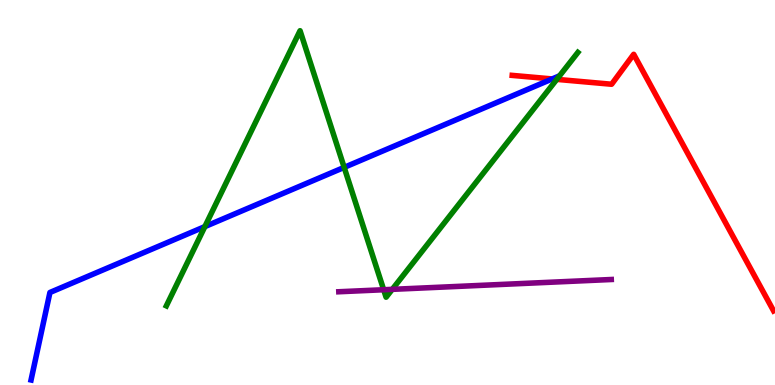[{'lines': ['blue', 'red'], 'intersections': [{'x': 7.12, 'y': 7.95}]}, {'lines': ['green', 'red'], 'intersections': [{'x': 7.18, 'y': 7.94}]}, {'lines': ['purple', 'red'], 'intersections': []}, {'lines': ['blue', 'green'], 'intersections': [{'x': 2.64, 'y': 4.11}, {'x': 4.44, 'y': 5.65}]}, {'lines': ['blue', 'purple'], 'intersections': []}, {'lines': ['green', 'purple'], 'intersections': [{'x': 4.95, 'y': 2.47}, {'x': 5.06, 'y': 2.48}]}]